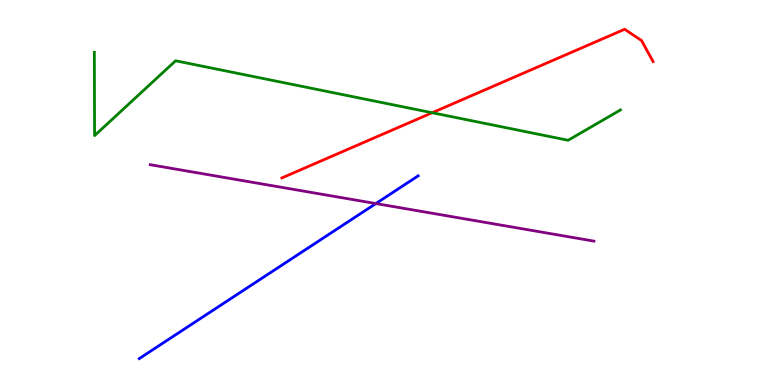[{'lines': ['blue', 'red'], 'intersections': []}, {'lines': ['green', 'red'], 'intersections': [{'x': 5.58, 'y': 7.07}]}, {'lines': ['purple', 'red'], 'intersections': []}, {'lines': ['blue', 'green'], 'intersections': []}, {'lines': ['blue', 'purple'], 'intersections': [{'x': 4.85, 'y': 4.71}]}, {'lines': ['green', 'purple'], 'intersections': []}]